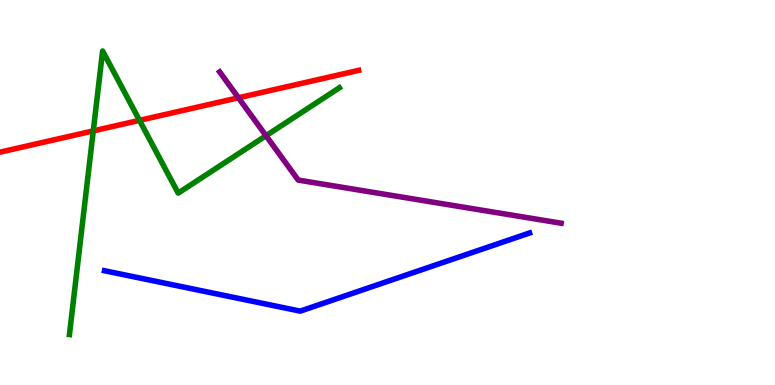[{'lines': ['blue', 'red'], 'intersections': []}, {'lines': ['green', 'red'], 'intersections': [{'x': 1.2, 'y': 6.6}, {'x': 1.8, 'y': 6.87}]}, {'lines': ['purple', 'red'], 'intersections': [{'x': 3.08, 'y': 7.46}]}, {'lines': ['blue', 'green'], 'intersections': []}, {'lines': ['blue', 'purple'], 'intersections': []}, {'lines': ['green', 'purple'], 'intersections': [{'x': 3.43, 'y': 6.47}]}]